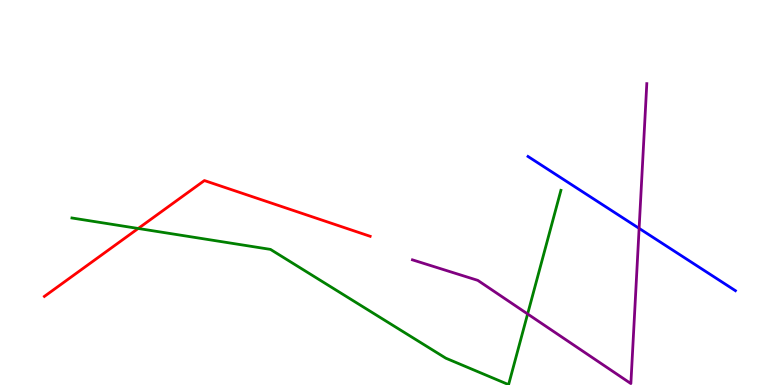[{'lines': ['blue', 'red'], 'intersections': []}, {'lines': ['green', 'red'], 'intersections': [{'x': 1.78, 'y': 4.07}]}, {'lines': ['purple', 'red'], 'intersections': []}, {'lines': ['blue', 'green'], 'intersections': []}, {'lines': ['blue', 'purple'], 'intersections': [{'x': 8.25, 'y': 4.07}]}, {'lines': ['green', 'purple'], 'intersections': [{'x': 6.81, 'y': 1.85}]}]